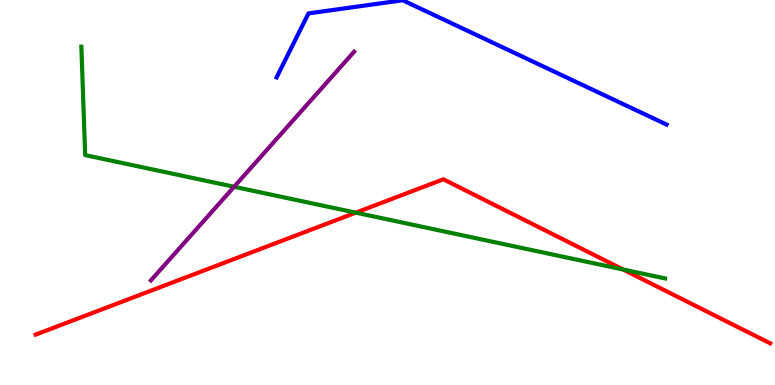[{'lines': ['blue', 'red'], 'intersections': []}, {'lines': ['green', 'red'], 'intersections': [{'x': 4.59, 'y': 4.48}, {'x': 8.04, 'y': 3.0}]}, {'lines': ['purple', 'red'], 'intersections': []}, {'lines': ['blue', 'green'], 'intersections': []}, {'lines': ['blue', 'purple'], 'intersections': []}, {'lines': ['green', 'purple'], 'intersections': [{'x': 3.02, 'y': 5.15}]}]